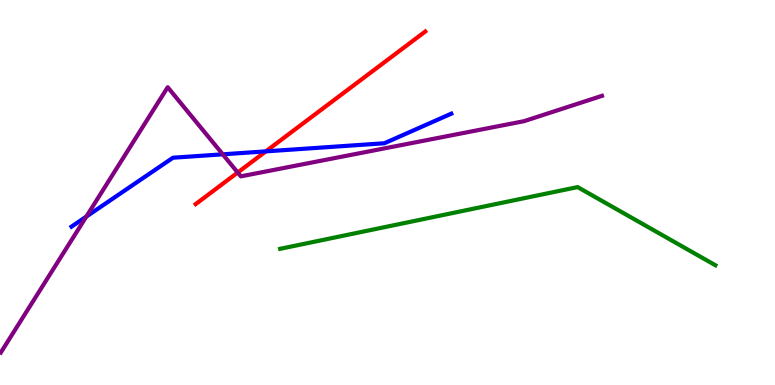[{'lines': ['blue', 'red'], 'intersections': [{'x': 3.43, 'y': 6.07}]}, {'lines': ['green', 'red'], 'intersections': []}, {'lines': ['purple', 'red'], 'intersections': [{'x': 3.07, 'y': 5.52}]}, {'lines': ['blue', 'green'], 'intersections': []}, {'lines': ['blue', 'purple'], 'intersections': [{'x': 1.11, 'y': 4.37}, {'x': 2.87, 'y': 5.99}]}, {'lines': ['green', 'purple'], 'intersections': []}]